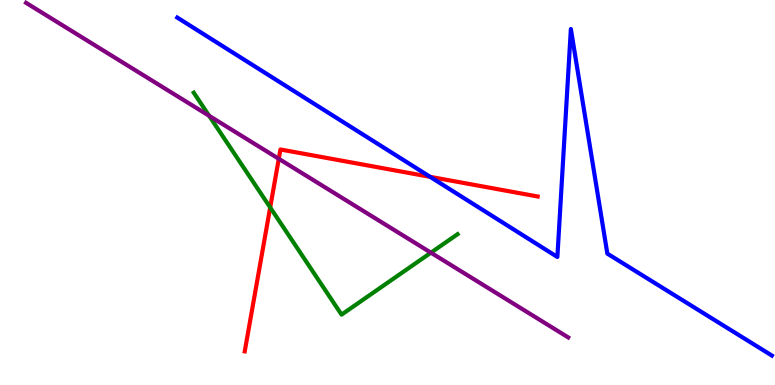[{'lines': ['blue', 'red'], 'intersections': [{'x': 5.55, 'y': 5.41}]}, {'lines': ['green', 'red'], 'intersections': [{'x': 3.49, 'y': 4.61}]}, {'lines': ['purple', 'red'], 'intersections': [{'x': 3.6, 'y': 5.88}]}, {'lines': ['blue', 'green'], 'intersections': []}, {'lines': ['blue', 'purple'], 'intersections': []}, {'lines': ['green', 'purple'], 'intersections': [{'x': 2.7, 'y': 6.99}, {'x': 5.56, 'y': 3.44}]}]